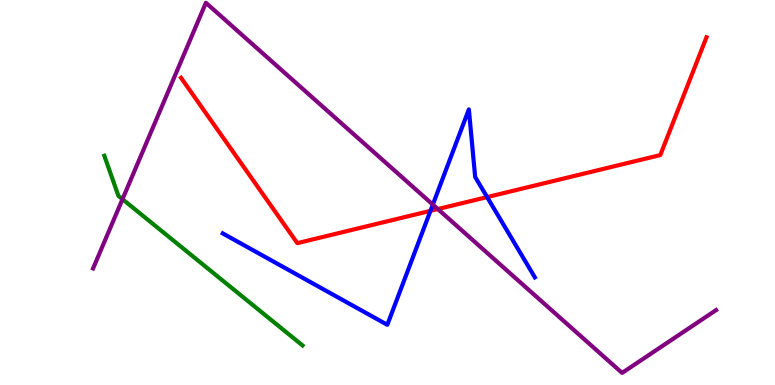[{'lines': ['blue', 'red'], 'intersections': [{'x': 5.55, 'y': 4.52}, {'x': 6.29, 'y': 4.88}]}, {'lines': ['green', 'red'], 'intersections': []}, {'lines': ['purple', 'red'], 'intersections': [{'x': 5.65, 'y': 4.57}]}, {'lines': ['blue', 'green'], 'intersections': []}, {'lines': ['blue', 'purple'], 'intersections': [{'x': 5.58, 'y': 4.69}]}, {'lines': ['green', 'purple'], 'intersections': [{'x': 1.58, 'y': 4.83}]}]